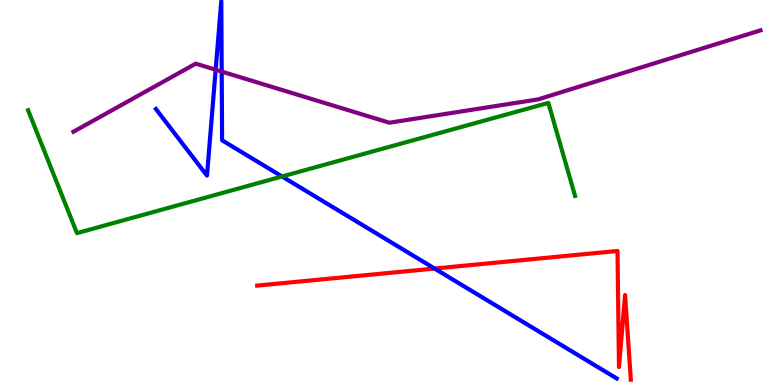[{'lines': ['blue', 'red'], 'intersections': [{'x': 5.61, 'y': 3.02}]}, {'lines': ['green', 'red'], 'intersections': []}, {'lines': ['purple', 'red'], 'intersections': []}, {'lines': ['blue', 'green'], 'intersections': [{'x': 3.64, 'y': 5.42}]}, {'lines': ['blue', 'purple'], 'intersections': [{'x': 2.78, 'y': 8.19}, {'x': 2.86, 'y': 8.14}]}, {'lines': ['green', 'purple'], 'intersections': []}]